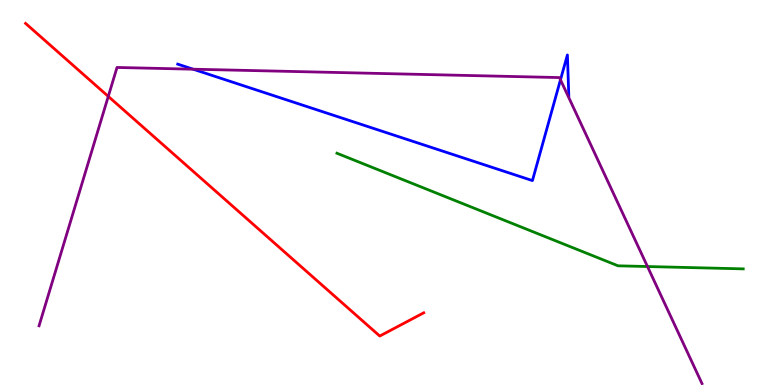[{'lines': ['blue', 'red'], 'intersections': []}, {'lines': ['green', 'red'], 'intersections': []}, {'lines': ['purple', 'red'], 'intersections': [{'x': 1.4, 'y': 7.5}]}, {'lines': ['blue', 'green'], 'intersections': []}, {'lines': ['blue', 'purple'], 'intersections': [{'x': 2.49, 'y': 8.2}, {'x': 7.23, 'y': 7.93}]}, {'lines': ['green', 'purple'], 'intersections': [{'x': 8.35, 'y': 3.08}]}]